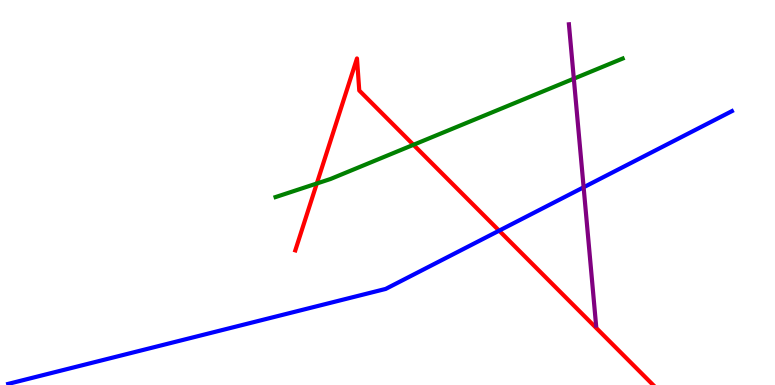[{'lines': ['blue', 'red'], 'intersections': [{'x': 6.44, 'y': 4.01}]}, {'lines': ['green', 'red'], 'intersections': [{'x': 4.09, 'y': 5.23}, {'x': 5.33, 'y': 6.24}]}, {'lines': ['purple', 'red'], 'intersections': []}, {'lines': ['blue', 'green'], 'intersections': []}, {'lines': ['blue', 'purple'], 'intersections': [{'x': 7.53, 'y': 5.14}]}, {'lines': ['green', 'purple'], 'intersections': [{'x': 7.4, 'y': 7.96}]}]